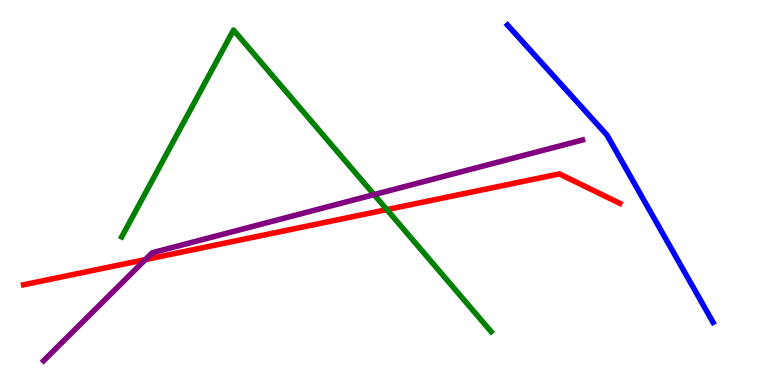[{'lines': ['blue', 'red'], 'intersections': []}, {'lines': ['green', 'red'], 'intersections': [{'x': 4.99, 'y': 4.56}]}, {'lines': ['purple', 'red'], 'intersections': [{'x': 1.88, 'y': 3.26}]}, {'lines': ['blue', 'green'], 'intersections': []}, {'lines': ['blue', 'purple'], 'intersections': []}, {'lines': ['green', 'purple'], 'intersections': [{'x': 4.83, 'y': 4.94}]}]